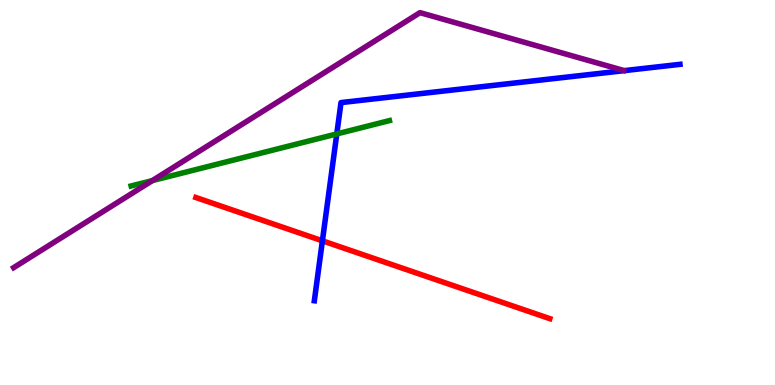[{'lines': ['blue', 'red'], 'intersections': [{'x': 4.16, 'y': 3.75}]}, {'lines': ['green', 'red'], 'intersections': []}, {'lines': ['purple', 'red'], 'intersections': []}, {'lines': ['blue', 'green'], 'intersections': [{'x': 4.35, 'y': 6.52}]}, {'lines': ['blue', 'purple'], 'intersections': []}, {'lines': ['green', 'purple'], 'intersections': [{'x': 1.97, 'y': 5.31}]}]